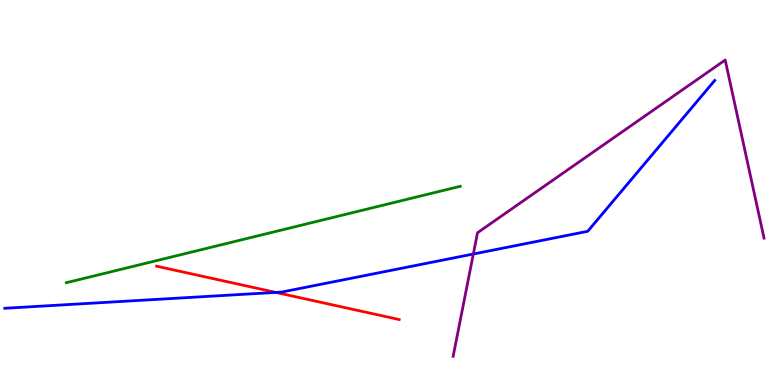[{'lines': ['blue', 'red'], 'intersections': [{'x': 3.56, 'y': 2.41}]}, {'lines': ['green', 'red'], 'intersections': []}, {'lines': ['purple', 'red'], 'intersections': []}, {'lines': ['blue', 'green'], 'intersections': []}, {'lines': ['blue', 'purple'], 'intersections': [{'x': 6.11, 'y': 3.4}]}, {'lines': ['green', 'purple'], 'intersections': []}]